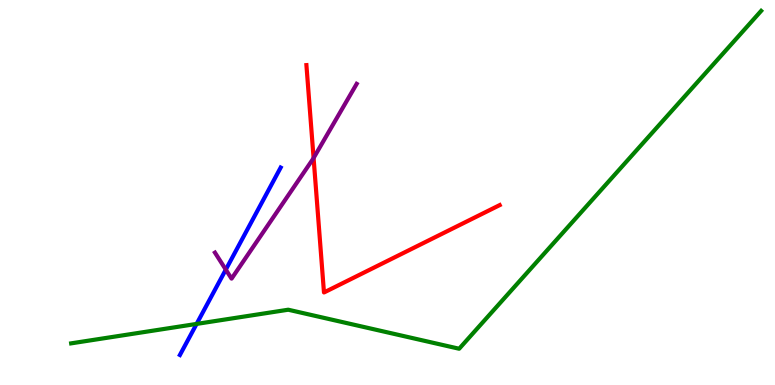[{'lines': ['blue', 'red'], 'intersections': []}, {'lines': ['green', 'red'], 'intersections': []}, {'lines': ['purple', 'red'], 'intersections': [{'x': 4.05, 'y': 5.9}]}, {'lines': ['blue', 'green'], 'intersections': [{'x': 2.54, 'y': 1.59}]}, {'lines': ['blue', 'purple'], 'intersections': [{'x': 2.91, 'y': 3.0}]}, {'lines': ['green', 'purple'], 'intersections': []}]